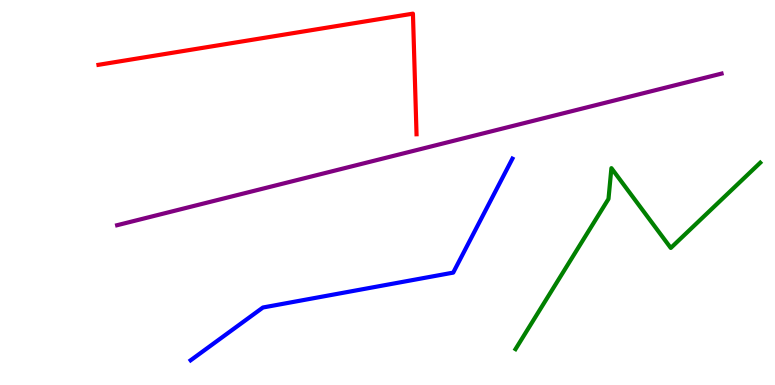[{'lines': ['blue', 'red'], 'intersections': []}, {'lines': ['green', 'red'], 'intersections': []}, {'lines': ['purple', 'red'], 'intersections': []}, {'lines': ['blue', 'green'], 'intersections': []}, {'lines': ['blue', 'purple'], 'intersections': []}, {'lines': ['green', 'purple'], 'intersections': []}]